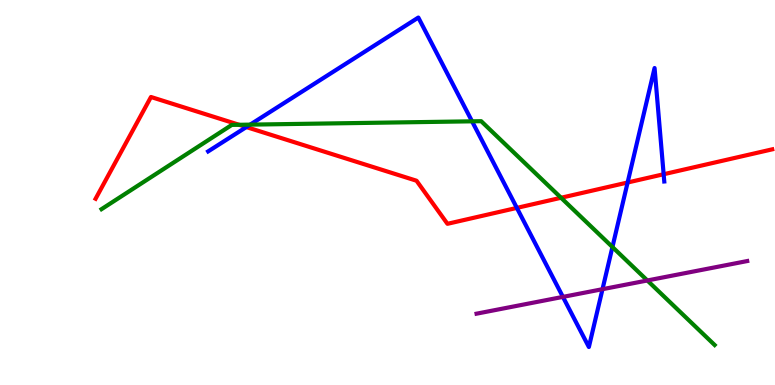[{'lines': ['blue', 'red'], 'intersections': [{'x': 3.18, 'y': 6.7}, {'x': 6.67, 'y': 4.6}, {'x': 8.1, 'y': 5.26}, {'x': 8.56, 'y': 5.47}]}, {'lines': ['green', 'red'], 'intersections': [{'x': 3.09, 'y': 6.76}, {'x': 7.24, 'y': 4.86}]}, {'lines': ['purple', 'red'], 'intersections': []}, {'lines': ['blue', 'green'], 'intersections': [{'x': 3.23, 'y': 6.76}, {'x': 6.09, 'y': 6.85}, {'x': 7.9, 'y': 3.58}]}, {'lines': ['blue', 'purple'], 'intersections': [{'x': 7.26, 'y': 2.29}, {'x': 7.77, 'y': 2.49}]}, {'lines': ['green', 'purple'], 'intersections': [{'x': 8.35, 'y': 2.71}]}]